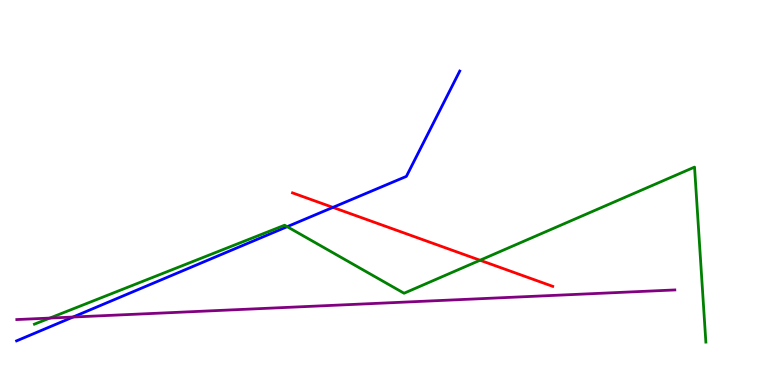[{'lines': ['blue', 'red'], 'intersections': [{'x': 4.3, 'y': 4.61}]}, {'lines': ['green', 'red'], 'intersections': [{'x': 6.19, 'y': 3.24}]}, {'lines': ['purple', 'red'], 'intersections': []}, {'lines': ['blue', 'green'], 'intersections': [{'x': 3.71, 'y': 4.11}]}, {'lines': ['blue', 'purple'], 'intersections': [{'x': 0.943, 'y': 1.77}]}, {'lines': ['green', 'purple'], 'intersections': [{'x': 0.643, 'y': 1.74}]}]